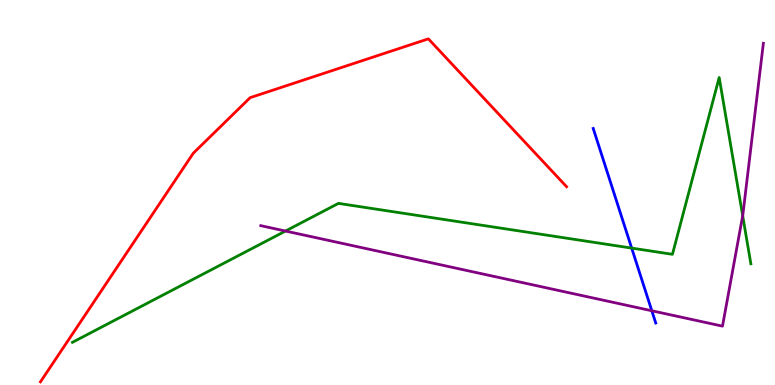[{'lines': ['blue', 'red'], 'intersections': []}, {'lines': ['green', 'red'], 'intersections': []}, {'lines': ['purple', 'red'], 'intersections': []}, {'lines': ['blue', 'green'], 'intersections': [{'x': 8.15, 'y': 3.56}]}, {'lines': ['blue', 'purple'], 'intersections': [{'x': 8.41, 'y': 1.93}]}, {'lines': ['green', 'purple'], 'intersections': [{'x': 3.68, 'y': 4.0}, {'x': 9.58, 'y': 4.4}]}]